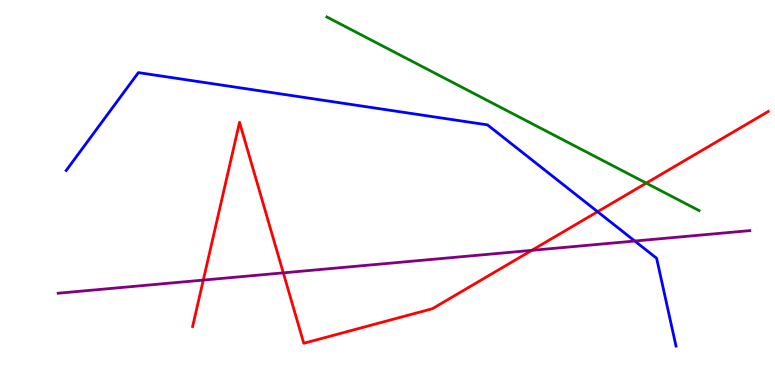[{'lines': ['blue', 'red'], 'intersections': [{'x': 7.71, 'y': 4.5}]}, {'lines': ['green', 'red'], 'intersections': [{'x': 8.34, 'y': 5.24}]}, {'lines': ['purple', 'red'], 'intersections': [{'x': 2.62, 'y': 2.72}, {'x': 3.66, 'y': 2.91}, {'x': 6.86, 'y': 3.5}]}, {'lines': ['blue', 'green'], 'intersections': []}, {'lines': ['blue', 'purple'], 'intersections': [{'x': 8.19, 'y': 3.74}]}, {'lines': ['green', 'purple'], 'intersections': []}]